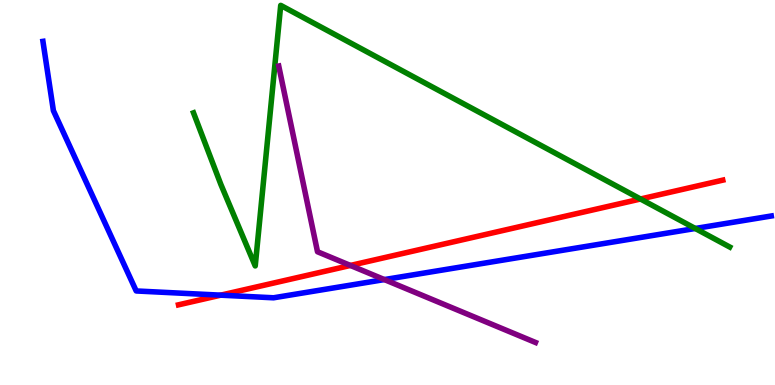[{'lines': ['blue', 'red'], 'intersections': [{'x': 2.85, 'y': 2.33}]}, {'lines': ['green', 'red'], 'intersections': [{'x': 8.26, 'y': 4.83}]}, {'lines': ['purple', 'red'], 'intersections': [{'x': 4.52, 'y': 3.11}]}, {'lines': ['blue', 'green'], 'intersections': [{'x': 8.97, 'y': 4.07}]}, {'lines': ['blue', 'purple'], 'intersections': [{'x': 4.96, 'y': 2.74}]}, {'lines': ['green', 'purple'], 'intersections': []}]